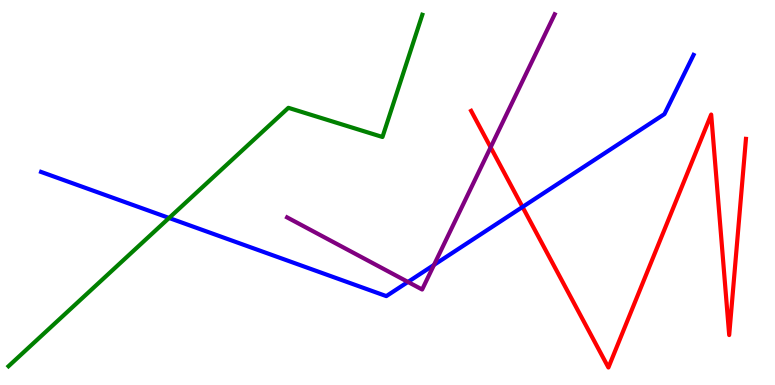[{'lines': ['blue', 'red'], 'intersections': [{'x': 6.74, 'y': 4.62}]}, {'lines': ['green', 'red'], 'intersections': []}, {'lines': ['purple', 'red'], 'intersections': [{'x': 6.33, 'y': 6.17}]}, {'lines': ['blue', 'green'], 'intersections': [{'x': 2.18, 'y': 4.34}]}, {'lines': ['blue', 'purple'], 'intersections': [{'x': 5.26, 'y': 2.68}, {'x': 5.6, 'y': 3.12}]}, {'lines': ['green', 'purple'], 'intersections': []}]